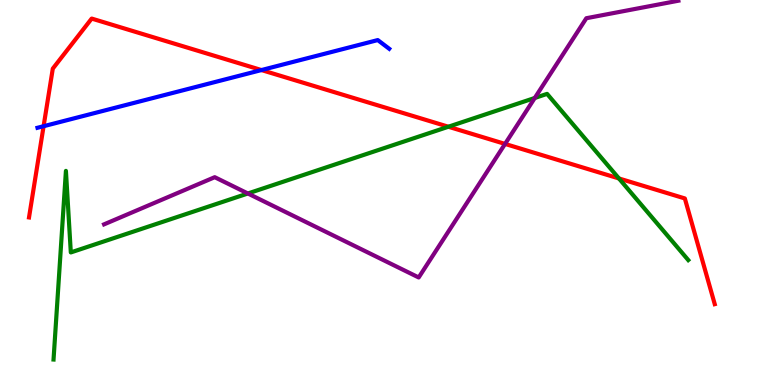[{'lines': ['blue', 'red'], 'intersections': [{'x': 0.563, 'y': 6.72}, {'x': 3.37, 'y': 8.18}]}, {'lines': ['green', 'red'], 'intersections': [{'x': 5.79, 'y': 6.71}, {'x': 7.99, 'y': 5.36}]}, {'lines': ['purple', 'red'], 'intersections': [{'x': 6.52, 'y': 6.26}]}, {'lines': ['blue', 'green'], 'intersections': []}, {'lines': ['blue', 'purple'], 'intersections': []}, {'lines': ['green', 'purple'], 'intersections': [{'x': 3.2, 'y': 4.97}, {'x': 6.9, 'y': 7.46}]}]